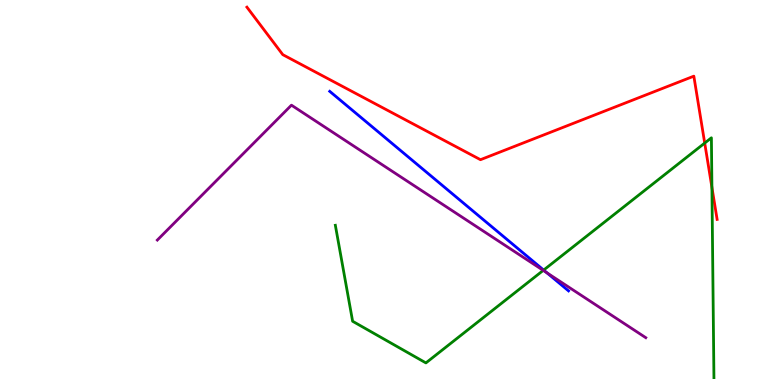[{'lines': ['blue', 'red'], 'intersections': []}, {'lines': ['green', 'red'], 'intersections': [{'x': 9.09, 'y': 6.28}, {'x': 9.19, 'y': 5.13}]}, {'lines': ['purple', 'red'], 'intersections': []}, {'lines': ['blue', 'green'], 'intersections': [{'x': 7.01, 'y': 2.99}]}, {'lines': ['blue', 'purple'], 'intersections': [{'x': 7.06, 'y': 2.91}]}, {'lines': ['green', 'purple'], 'intersections': [{'x': 7.01, 'y': 2.98}]}]